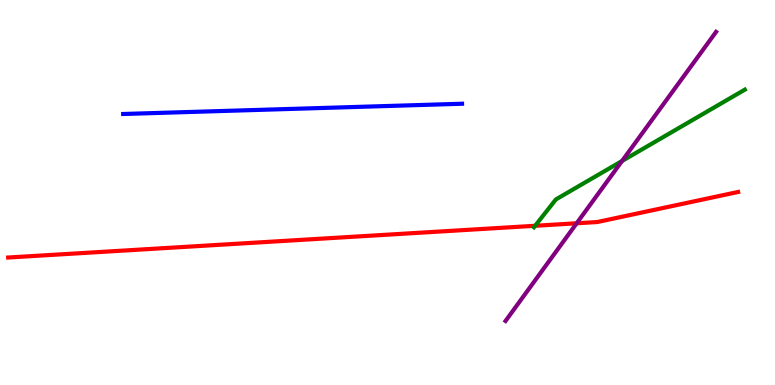[{'lines': ['blue', 'red'], 'intersections': []}, {'lines': ['green', 'red'], 'intersections': [{'x': 6.9, 'y': 4.14}]}, {'lines': ['purple', 'red'], 'intersections': [{'x': 7.44, 'y': 4.2}]}, {'lines': ['blue', 'green'], 'intersections': []}, {'lines': ['blue', 'purple'], 'intersections': []}, {'lines': ['green', 'purple'], 'intersections': [{'x': 8.03, 'y': 5.82}]}]